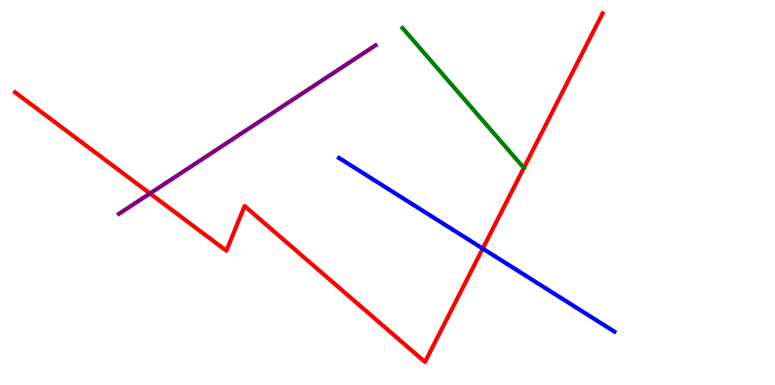[{'lines': ['blue', 'red'], 'intersections': [{'x': 6.23, 'y': 3.54}]}, {'lines': ['green', 'red'], 'intersections': [{'x': 6.76, 'y': 5.64}]}, {'lines': ['purple', 'red'], 'intersections': [{'x': 1.94, 'y': 4.97}]}, {'lines': ['blue', 'green'], 'intersections': []}, {'lines': ['blue', 'purple'], 'intersections': []}, {'lines': ['green', 'purple'], 'intersections': []}]